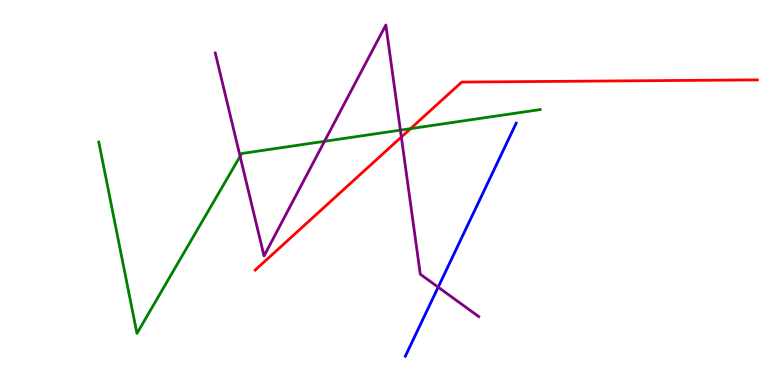[{'lines': ['blue', 'red'], 'intersections': []}, {'lines': ['green', 'red'], 'intersections': [{'x': 5.3, 'y': 6.66}]}, {'lines': ['purple', 'red'], 'intersections': [{'x': 5.18, 'y': 6.44}]}, {'lines': ['blue', 'green'], 'intersections': []}, {'lines': ['blue', 'purple'], 'intersections': [{'x': 5.65, 'y': 2.54}]}, {'lines': ['green', 'purple'], 'intersections': [{'x': 3.1, 'y': 5.94}, {'x': 4.19, 'y': 6.33}, {'x': 5.17, 'y': 6.62}]}]